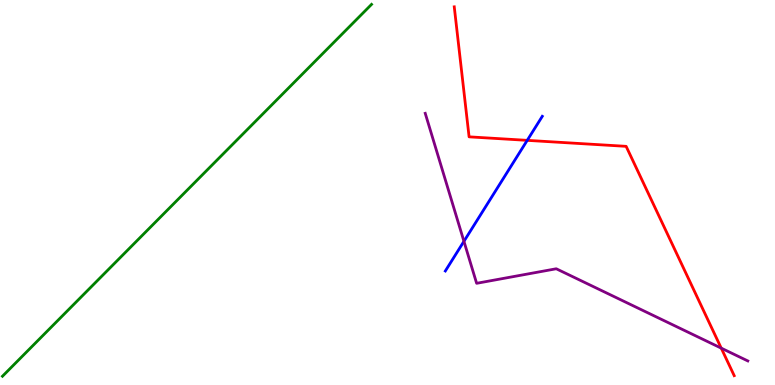[{'lines': ['blue', 'red'], 'intersections': [{'x': 6.8, 'y': 6.35}]}, {'lines': ['green', 'red'], 'intersections': []}, {'lines': ['purple', 'red'], 'intersections': [{'x': 9.31, 'y': 0.957}]}, {'lines': ['blue', 'green'], 'intersections': []}, {'lines': ['blue', 'purple'], 'intersections': [{'x': 5.99, 'y': 3.73}]}, {'lines': ['green', 'purple'], 'intersections': []}]